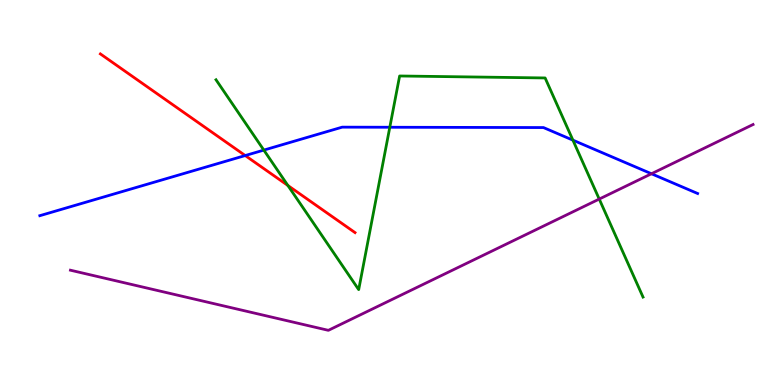[{'lines': ['blue', 'red'], 'intersections': [{'x': 3.16, 'y': 5.96}]}, {'lines': ['green', 'red'], 'intersections': [{'x': 3.71, 'y': 5.18}]}, {'lines': ['purple', 'red'], 'intersections': []}, {'lines': ['blue', 'green'], 'intersections': [{'x': 3.4, 'y': 6.1}, {'x': 5.03, 'y': 6.69}, {'x': 7.39, 'y': 6.36}]}, {'lines': ['blue', 'purple'], 'intersections': [{'x': 8.41, 'y': 5.49}]}, {'lines': ['green', 'purple'], 'intersections': [{'x': 7.73, 'y': 4.83}]}]